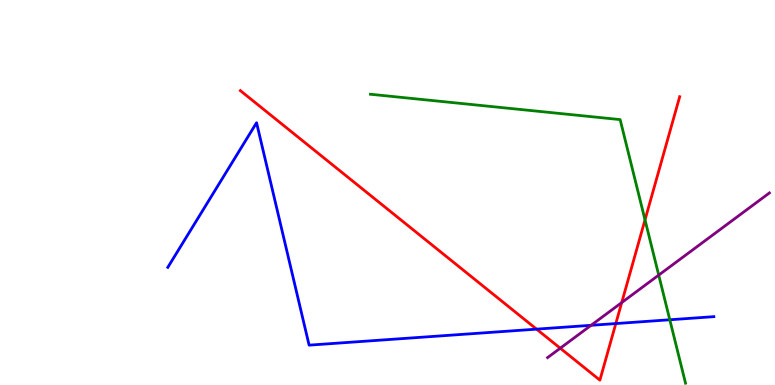[{'lines': ['blue', 'red'], 'intersections': [{'x': 6.92, 'y': 1.45}, {'x': 7.95, 'y': 1.6}]}, {'lines': ['green', 'red'], 'intersections': [{'x': 8.32, 'y': 4.29}]}, {'lines': ['purple', 'red'], 'intersections': [{'x': 7.23, 'y': 0.956}, {'x': 8.02, 'y': 2.14}]}, {'lines': ['blue', 'green'], 'intersections': [{'x': 8.64, 'y': 1.69}]}, {'lines': ['blue', 'purple'], 'intersections': [{'x': 7.63, 'y': 1.55}]}, {'lines': ['green', 'purple'], 'intersections': [{'x': 8.5, 'y': 2.85}]}]